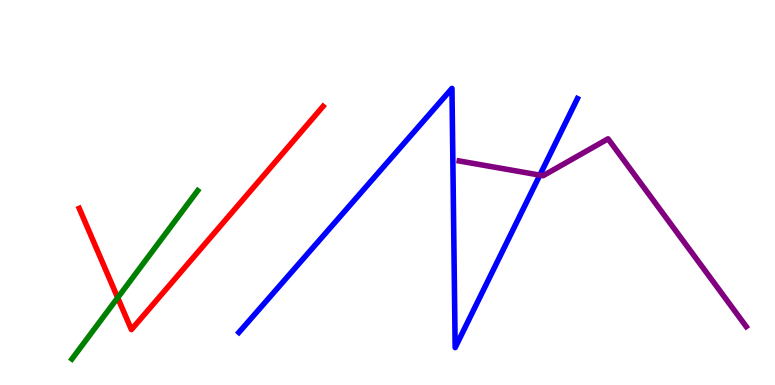[{'lines': ['blue', 'red'], 'intersections': []}, {'lines': ['green', 'red'], 'intersections': [{'x': 1.52, 'y': 2.27}]}, {'lines': ['purple', 'red'], 'intersections': []}, {'lines': ['blue', 'green'], 'intersections': []}, {'lines': ['blue', 'purple'], 'intersections': [{'x': 6.97, 'y': 5.45}]}, {'lines': ['green', 'purple'], 'intersections': []}]